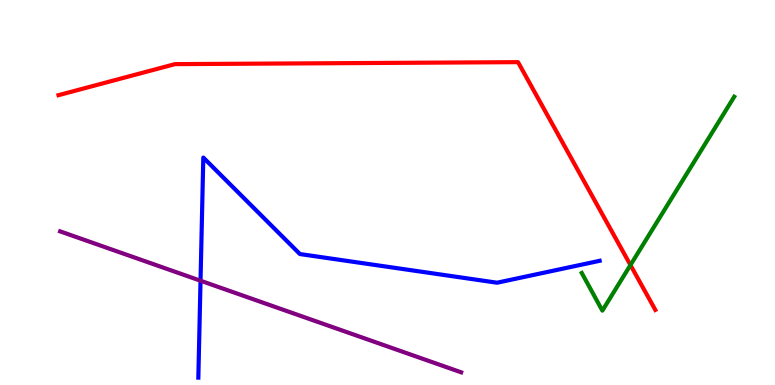[{'lines': ['blue', 'red'], 'intersections': []}, {'lines': ['green', 'red'], 'intersections': [{'x': 8.13, 'y': 3.12}]}, {'lines': ['purple', 'red'], 'intersections': []}, {'lines': ['blue', 'green'], 'intersections': []}, {'lines': ['blue', 'purple'], 'intersections': [{'x': 2.59, 'y': 2.71}]}, {'lines': ['green', 'purple'], 'intersections': []}]